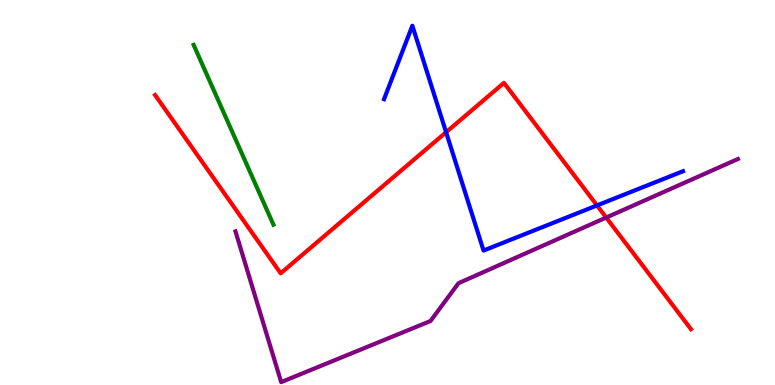[{'lines': ['blue', 'red'], 'intersections': [{'x': 5.76, 'y': 6.57}, {'x': 7.7, 'y': 4.66}]}, {'lines': ['green', 'red'], 'intersections': []}, {'lines': ['purple', 'red'], 'intersections': [{'x': 7.82, 'y': 4.35}]}, {'lines': ['blue', 'green'], 'intersections': []}, {'lines': ['blue', 'purple'], 'intersections': []}, {'lines': ['green', 'purple'], 'intersections': []}]